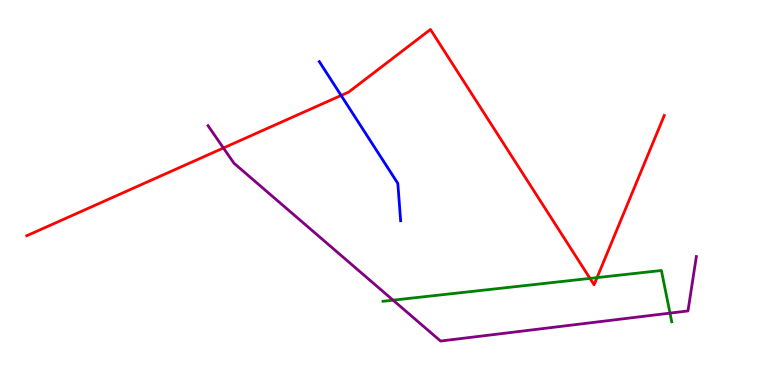[{'lines': ['blue', 'red'], 'intersections': [{'x': 4.4, 'y': 7.52}]}, {'lines': ['green', 'red'], 'intersections': [{'x': 7.61, 'y': 2.77}, {'x': 7.7, 'y': 2.79}]}, {'lines': ['purple', 'red'], 'intersections': [{'x': 2.88, 'y': 6.16}]}, {'lines': ['blue', 'green'], 'intersections': []}, {'lines': ['blue', 'purple'], 'intersections': []}, {'lines': ['green', 'purple'], 'intersections': [{'x': 5.07, 'y': 2.2}, {'x': 8.65, 'y': 1.87}]}]